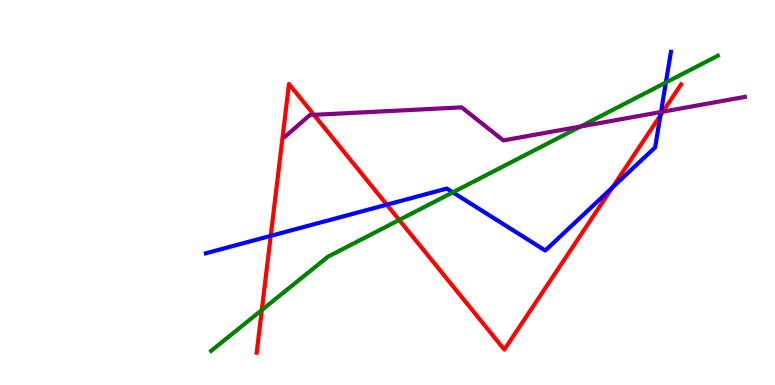[{'lines': ['blue', 'red'], 'intersections': [{'x': 3.49, 'y': 3.87}, {'x': 4.99, 'y': 4.68}, {'x': 7.9, 'y': 5.13}, {'x': 8.52, 'y': 7.0}]}, {'lines': ['green', 'red'], 'intersections': [{'x': 3.38, 'y': 1.95}, {'x': 5.15, 'y': 4.29}]}, {'lines': ['purple', 'red'], 'intersections': [{'x': 4.05, 'y': 7.02}, {'x': 8.55, 'y': 7.1}]}, {'lines': ['blue', 'green'], 'intersections': [{'x': 5.84, 'y': 5.0}, {'x': 8.59, 'y': 7.86}]}, {'lines': ['blue', 'purple'], 'intersections': [{'x': 8.53, 'y': 7.09}]}, {'lines': ['green', 'purple'], 'intersections': [{'x': 7.49, 'y': 6.71}]}]